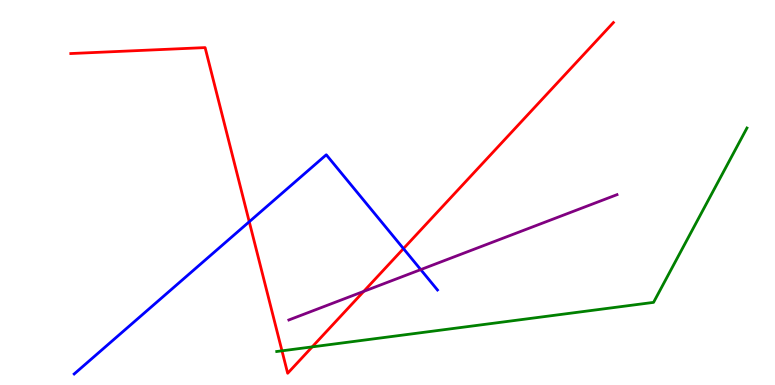[{'lines': ['blue', 'red'], 'intersections': [{'x': 3.22, 'y': 4.24}, {'x': 5.21, 'y': 3.54}]}, {'lines': ['green', 'red'], 'intersections': [{'x': 3.64, 'y': 0.888}, {'x': 4.03, 'y': 0.99}]}, {'lines': ['purple', 'red'], 'intersections': [{'x': 4.69, 'y': 2.43}]}, {'lines': ['blue', 'green'], 'intersections': []}, {'lines': ['blue', 'purple'], 'intersections': [{'x': 5.43, 'y': 3.0}]}, {'lines': ['green', 'purple'], 'intersections': []}]